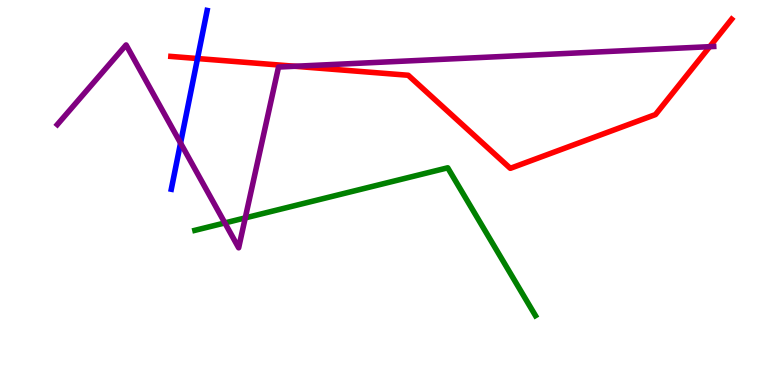[{'lines': ['blue', 'red'], 'intersections': [{'x': 2.55, 'y': 8.48}]}, {'lines': ['green', 'red'], 'intersections': []}, {'lines': ['purple', 'red'], 'intersections': [{'x': 3.81, 'y': 8.28}, {'x': 9.16, 'y': 8.79}]}, {'lines': ['blue', 'green'], 'intersections': []}, {'lines': ['blue', 'purple'], 'intersections': [{'x': 2.33, 'y': 6.28}]}, {'lines': ['green', 'purple'], 'intersections': [{'x': 2.9, 'y': 4.21}, {'x': 3.16, 'y': 4.34}]}]